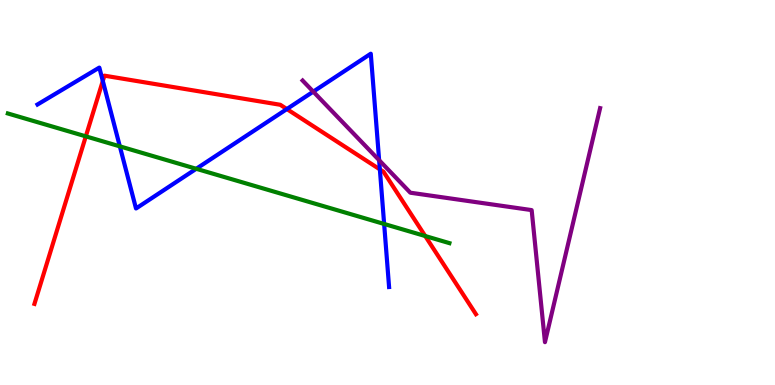[{'lines': ['blue', 'red'], 'intersections': [{'x': 1.33, 'y': 7.9}, {'x': 3.7, 'y': 7.17}, {'x': 4.9, 'y': 5.6}]}, {'lines': ['green', 'red'], 'intersections': [{'x': 1.11, 'y': 6.46}, {'x': 5.49, 'y': 3.87}]}, {'lines': ['purple', 'red'], 'intersections': []}, {'lines': ['blue', 'green'], 'intersections': [{'x': 1.55, 'y': 6.2}, {'x': 2.53, 'y': 5.62}, {'x': 4.96, 'y': 4.18}]}, {'lines': ['blue', 'purple'], 'intersections': [{'x': 4.04, 'y': 7.62}, {'x': 4.89, 'y': 5.84}]}, {'lines': ['green', 'purple'], 'intersections': []}]